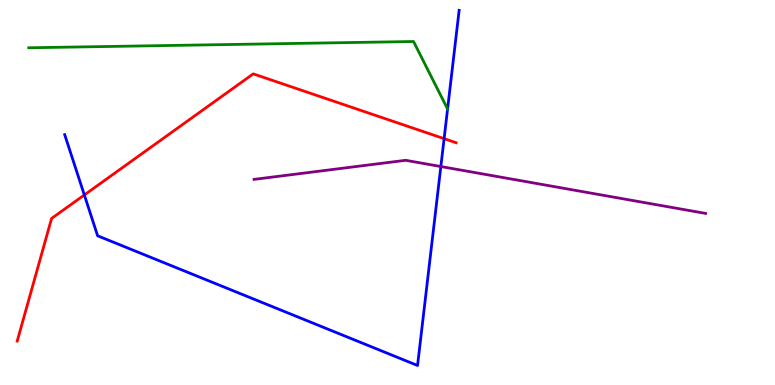[{'lines': ['blue', 'red'], 'intersections': [{'x': 1.09, 'y': 4.94}, {'x': 5.73, 'y': 6.4}]}, {'lines': ['green', 'red'], 'intersections': []}, {'lines': ['purple', 'red'], 'intersections': []}, {'lines': ['blue', 'green'], 'intersections': [{'x': 5.78, 'y': 7.17}]}, {'lines': ['blue', 'purple'], 'intersections': [{'x': 5.69, 'y': 5.67}]}, {'lines': ['green', 'purple'], 'intersections': []}]